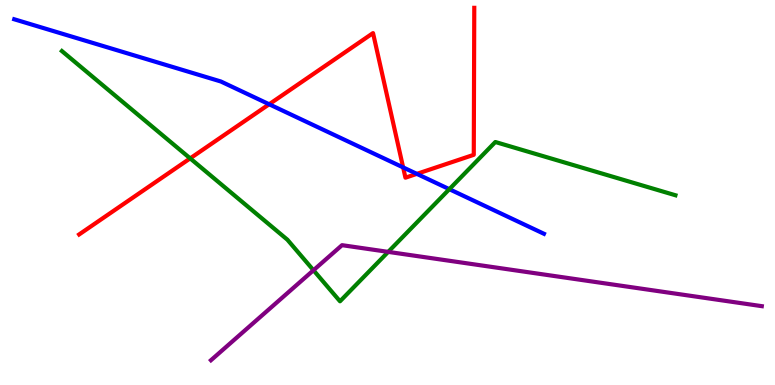[{'lines': ['blue', 'red'], 'intersections': [{'x': 3.47, 'y': 7.29}, {'x': 5.2, 'y': 5.65}, {'x': 5.38, 'y': 5.48}]}, {'lines': ['green', 'red'], 'intersections': [{'x': 2.45, 'y': 5.89}]}, {'lines': ['purple', 'red'], 'intersections': []}, {'lines': ['blue', 'green'], 'intersections': [{'x': 5.8, 'y': 5.09}]}, {'lines': ['blue', 'purple'], 'intersections': []}, {'lines': ['green', 'purple'], 'intersections': [{'x': 4.04, 'y': 2.98}, {'x': 5.01, 'y': 3.46}]}]